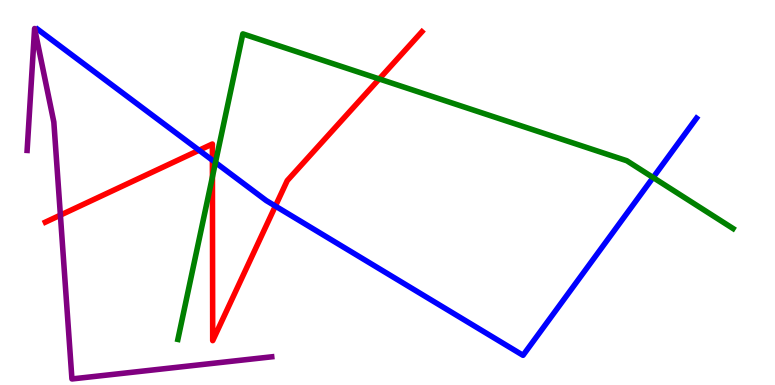[{'lines': ['blue', 'red'], 'intersections': [{'x': 2.57, 'y': 6.1}, {'x': 2.74, 'y': 5.84}, {'x': 3.55, 'y': 4.65}]}, {'lines': ['green', 'red'], 'intersections': [{'x': 2.74, 'y': 5.41}, {'x': 4.89, 'y': 7.95}]}, {'lines': ['purple', 'red'], 'intersections': [{'x': 0.779, 'y': 4.41}]}, {'lines': ['blue', 'green'], 'intersections': [{'x': 2.78, 'y': 5.78}, {'x': 8.43, 'y': 5.39}]}, {'lines': ['blue', 'purple'], 'intersections': []}, {'lines': ['green', 'purple'], 'intersections': []}]